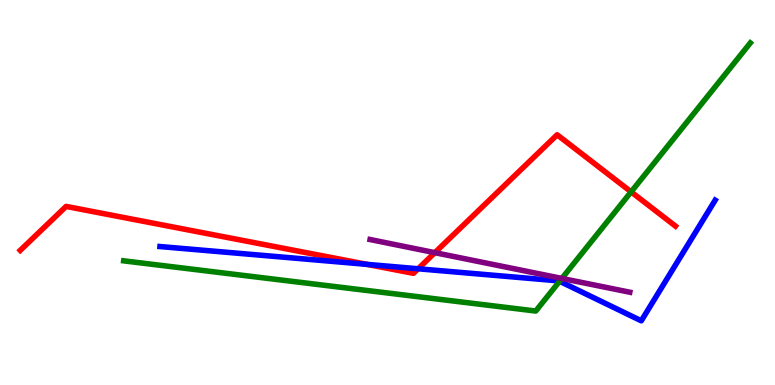[{'lines': ['blue', 'red'], 'intersections': [{'x': 4.73, 'y': 3.13}, {'x': 5.4, 'y': 3.02}]}, {'lines': ['green', 'red'], 'intersections': [{'x': 8.14, 'y': 5.02}]}, {'lines': ['purple', 'red'], 'intersections': [{'x': 5.61, 'y': 3.44}]}, {'lines': ['blue', 'green'], 'intersections': [{'x': 7.22, 'y': 2.7}]}, {'lines': ['blue', 'purple'], 'intersections': []}, {'lines': ['green', 'purple'], 'intersections': [{'x': 7.25, 'y': 2.77}]}]